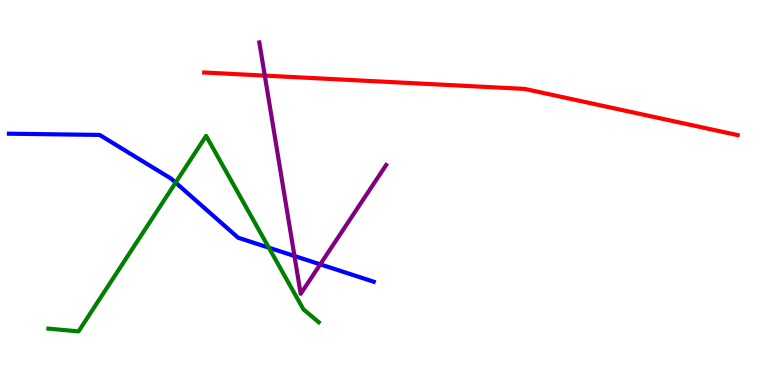[{'lines': ['blue', 'red'], 'intersections': []}, {'lines': ['green', 'red'], 'intersections': []}, {'lines': ['purple', 'red'], 'intersections': [{'x': 3.42, 'y': 8.04}]}, {'lines': ['blue', 'green'], 'intersections': [{'x': 2.27, 'y': 5.26}, {'x': 3.47, 'y': 3.57}]}, {'lines': ['blue', 'purple'], 'intersections': [{'x': 3.8, 'y': 3.35}, {'x': 4.13, 'y': 3.13}]}, {'lines': ['green', 'purple'], 'intersections': []}]